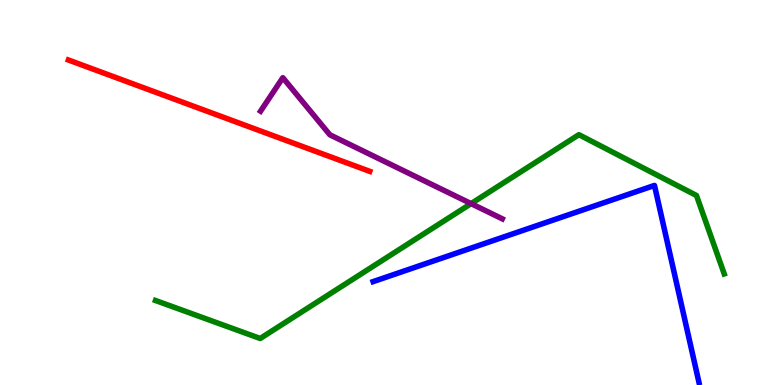[{'lines': ['blue', 'red'], 'intersections': []}, {'lines': ['green', 'red'], 'intersections': []}, {'lines': ['purple', 'red'], 'intersections': []}, {'lines': ['blue', 'green'], 'intersections': []}, {'lines': ['blue', 'purple'], 'intersections': []}, {'lines': ['green', 'purple'], 'intersections': [{'x': 6.08, 'y': 4.71}]}]